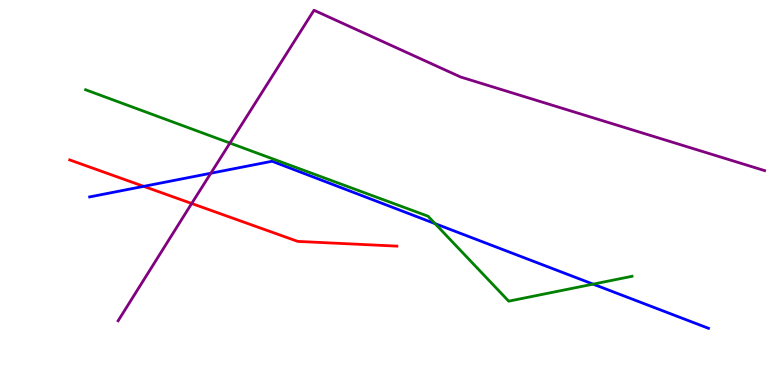[{'lines': ['blue', 'red'], 'intersections': [{'x': 1.85, 'y': 5.16}]}, {'lines': ['green', 'red'], 'intersections': []}, {'lines': ['purple', 'red'], 'intersections': [{'x': 2.47, 'y': 4.71}]}, {'lines': ['blue', 'green'], 'intersections': [{'x': 5.61, 'y': 4.19}, {'x': 7.65, 'y': 2.62}]}, {'lines': ['blue', 'purple'], 'intersections': [{'x': 2.72, 'y': 5.5}]}, {'lines': ['green', 'purple'], 'intersections': [{'x': 2.97, 'y': 6.28}]}]